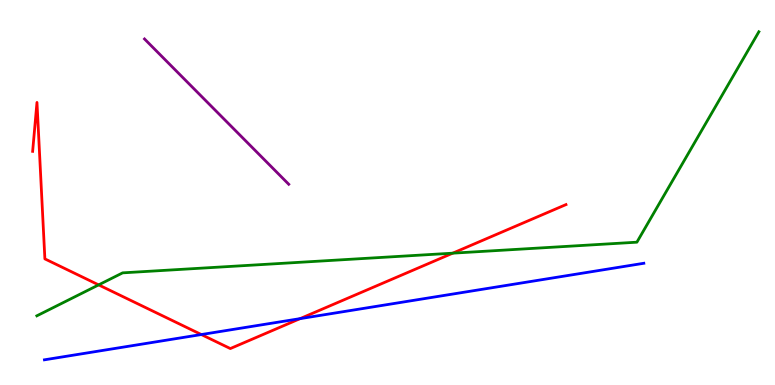[{'lines': ['blue', 'red'], 'intersections': [{'x': 2.6, 'y': 1.31}, {'x': 3.87, 'y': 1.72}]}, {'lines': ['green', 'red'], 'intersections': [{'x': 1.27, 'y': 2.6}, {'x': 5.84, 'y': 3.42}]}, {'lines': ['purple', 'red'], 'intersections': []}, {'lines': ['blue', 'green'], 'intersections': []}, {'lines': ['blue', 'purple'], 'intersections': []}, {'lines': ['green', 'purple'], 'intersections': []}]